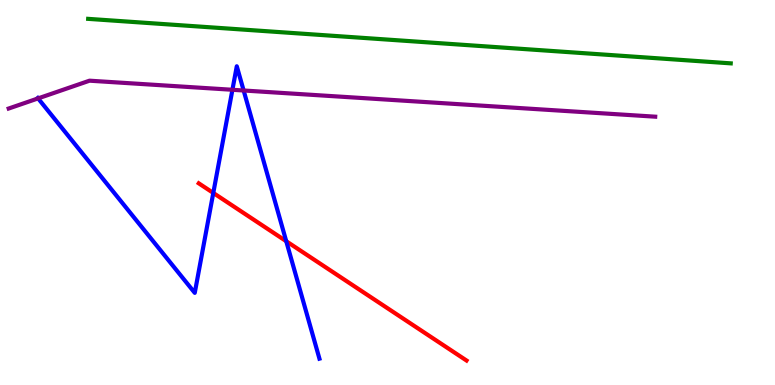[{'lines': ['blue', 'red'], 'intersections': [{'x': 2.75, 'y': 4.99}, {'x': 3.69, 'y': 3.73}]}, {'lines': ['green', 'red'], 'intersections': []}, {'lines': ['purple', 'red'], 'intersections': []}, {'lines': ['blue', 'green'], 'intersections': []}, {'lines': ['blue', 'purple'], 'intersections': [{'x': 0.492, 'y': 7.44}, {'x': 3.0, 'y': 7.67}, {'x': 3.14, 'y': 7.65}]}, {'lines': ['green', 'purple'], 'intersections': []}]